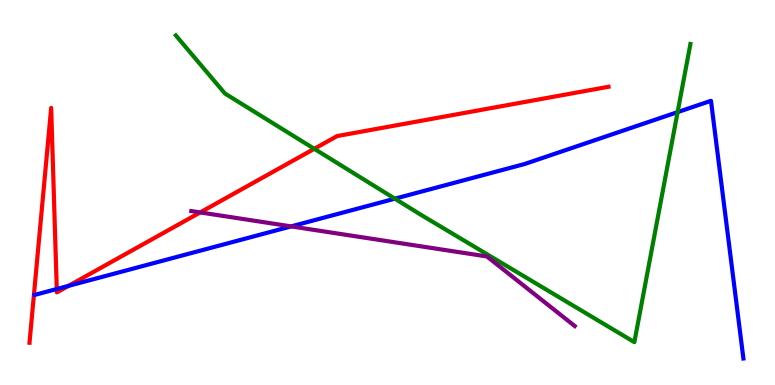[{'lines': ['blue', 'red'], 'intersections': [{'x': 0.733, 'y': 2.49}, {'x': 0.884, 'y': 2.57}]}, {'lines': ['green', 'red'], 'intersections': [{'x': 4.06, 'y': 6.13}]}, {'lines': ['purple', 'red'], 'intersections': [{'x': 2.58, 'y': 4.48}]}, {'lines': ['blue', 'green'], 'intersections': [{'x': 5.1, 'y': 4.84}, {'x': 8.74, 'y': 7.09}]}, {'lines': ['blue', 'purple'], 'intersections': [{'x': 3.76, 'y': 4.12}]}, {'lines': ['green', 'purple'], 'intersections': []}]